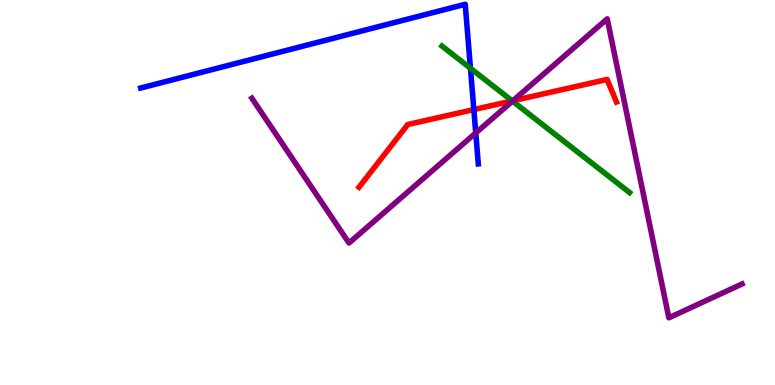[{'lines': ['blue', 'red'], 'intersections': [{'x': 6.11, 'y': 7.15}]}, {'lines': ['green', 'red'], 'intersections': [{'x': 6.61, 'y': 7.38}]}, {'lines': ['purple', 'red'], 'intersections': [{'x': 6.62, 'y': 7.38}]}, {'lines': ['blue', 'green'], 'intersections': [{'x': 6.07, 'y': 8.23}]}, {'lines': ['blue', 'purple'], 'intersections': [{'x': 6.14, 'y': 6.55}]}, {'lines': ['green', 'purple'], 'intersections': [{'x': 6.61, 'y': 7.37}]}]